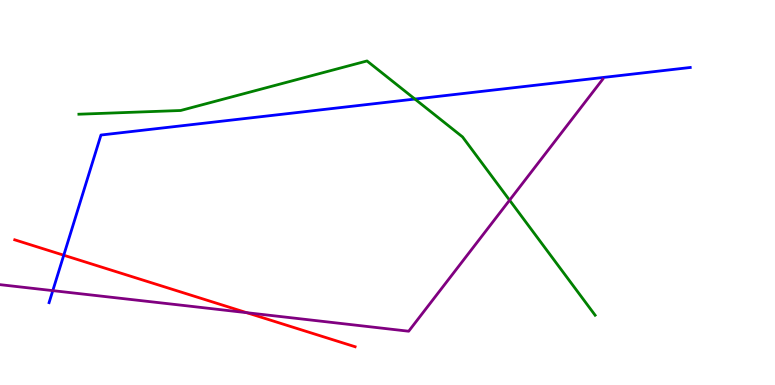[{'lines': ['blue', 'red'], 'intersections': [{'x': 0.823, 'y': 3.37}]}, {'lines': ['green', 'red'], 'intersections': []}, {'lines': ['purple', 'red'], 'intersections': [{'x': 3.18, 'y': 1.88}]}, {'lines': ['blue', 'green'], 'intersections': [{'x': 5.35, 'y': 7.43}]}, {'lines': ['blue', 'purple'], 'intersections': [{'x': 0.681, 'y': 2.45}]}, {'lines': ['green', 'purple'], 'intersections': [{'x': 6.58, 'y': 4.8}]}]